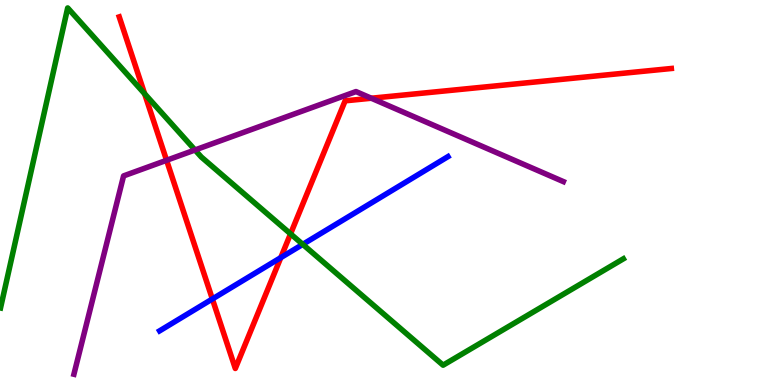[{'lines': ['blue', 'red'], 'intersections': [{'x': 2.74, 'y': 2.23}, {'x': 3.62, 'y': 3.31}]}, {'lines': ['green', 'red'], 'intersections': [{'x': 1.87, 'y': 7.56}, {'x': 3.75, 'y': 3.93}]}, {'lines': ['purple', 'red'], 'intersections': [{'x': 2.15, 'y': 5.84}, {'x': 4.79, 'y': 7.45}]}, {'lines': ['blue', 'green'], 'intersections': [{'x': 3.91, 'y': 3.65}]}, {'lines': ['blue', 'purple'], 'intersections': []}, {'lines': ['green', 'purple'], 'intersections': [{'x': 2.52, 'y': 6.1}]}]